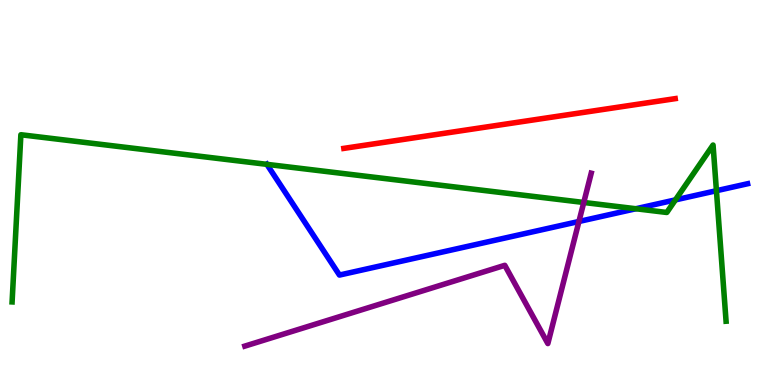[{'lines': ['blue', 'red'], 'intersections': []}, {'lines': ['green', 'red'], 'intersections': []}, {'lines': ['purple', 'red'], 'intersections': []}, {'lines': ['blue', 'green'], 'intersections': [{'x': 3.44, 'y': 5.73}, {'x': 8.2, 'y': 4.58}, {'x': 8.72, 'y': 4.81}, {'x': 9.24, 'y': 5.05}]}, {'lines': ['blue', 'purple'], 'intersections': [{'x': 7.47, 'y': 4.25}]}, {'lines': ['green', 'purple'], 'intersections': [{'x': 7.53, 'y': 4.74}]}]